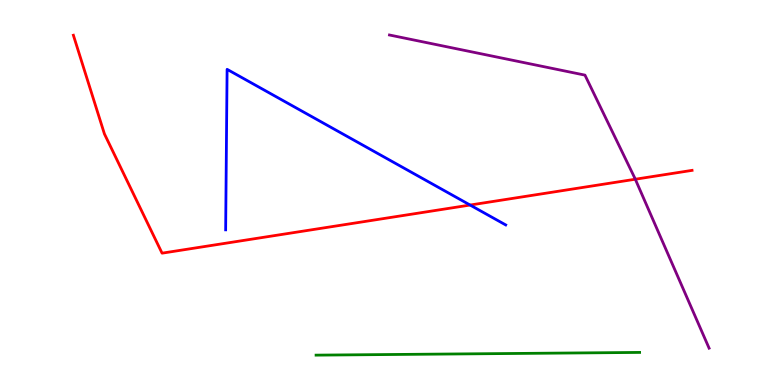[{'lines': ['blue', 'red'], 'intersections': [{'x': 6.07, 'y': 4.67}]}, {'lines': ['green', 'red'], 'intersections': []}, {'lines': ['purple', 'red'], 'intersections': [{'x': 8.2, 'y': 5.34}]}, {'lines': ['blue', 'green'], 'intersections': []}, {'lines': ['blue', 'purple'], 'intersections': []}, {'lines': ['green', 'purple'], 'intersections': []}]